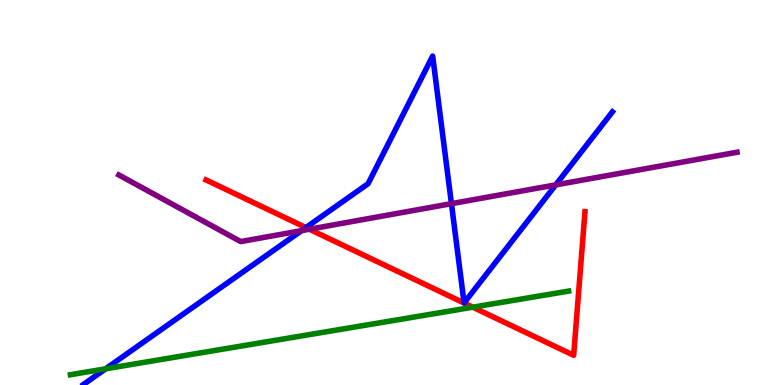[{'lines': ['blue', 'red'], 'intersections': [{'x': 3.95, 'y': 4.09}]}, {'lines': ['green', 'red'], 'intersections': [{'x': 6.1, 'y': 2.02}]}, {'lines': ['purple', 'red'], 'intersections': [{'x': 3.99, 'y': 4.05}]}, {'lines': ['blue', 'green'], 'intersections': [{'x': 1.36, 'y': 0.42}]}, {'lines': ['blue', 'purple'], 'intersections': [{'x': 3.89, 'y': 4.01}, {'x': 5.83, 'y': 4.71}, {'x': 7.17, 'y': 5.2}]}, {'lines': ['green', 'purple'], 'intersections': []}]